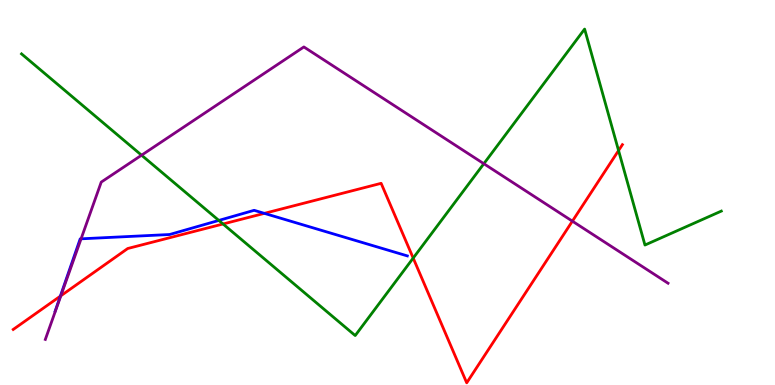[{'lines': ['blue', 'red'], 'intersections': [{'x': 0.779, 'y': 2.31}, {'x': 3.41, 'y': 4.46}]}, {'lines': ['green', 'red'], 'intersections': [{'x': 2.88, 'y': 4.18}, {'x': 5.33, 'y': 3.3}, {'x': 7.98, 'y': 6.09}]}, {'lines': ['purple', 'red'], 'intersections': [{'x': 0.785, 'y': 2.32}, {'x': 7.39, 'y': 4.26}]}, {'lines': ['blue', 'green'], 'intersections': [{'x': 2.82, 'y': 4.27}]}, {'lines': ['blue', 'purple'], 'intersections': [{'x': 1.05, 'y': 3.8}]}, {'lines': ['green', 'purple'], 'intersections': [{'x': 1.83, 'y': 5.97}, {'x': 6.24, 'y': 5.75}]}]